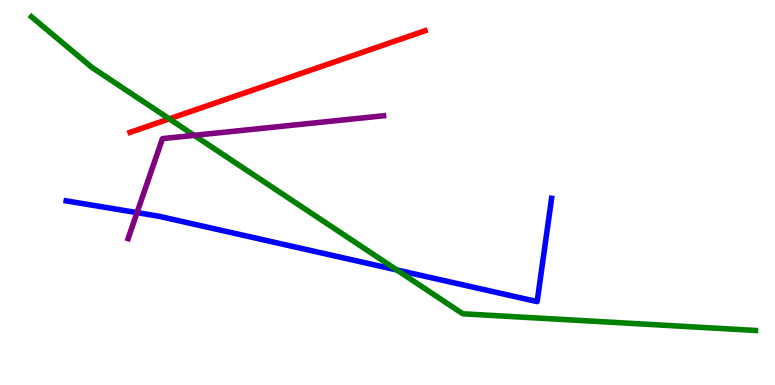[{'lines': ['blue', 'red'], 'intersections': []}, {'lines': ['green', 'red'], 'intersections': [{'x': 2.18, 'y': 6.91}]}, {'lines': ['purple', 'red'], 'intersections': []}, {'lines': ['blue', 'green'], 'intersections': [{'x': 5.12, 'y': 2.99}]}, {'lines': ['blue', 'purple'], 'intersections': [{'x': 1.77, 'y': 4.48}]}, {'lines': ['green', 'purple'], 'intersections': [{'x': 2.51, 'y': 6.48}]}]